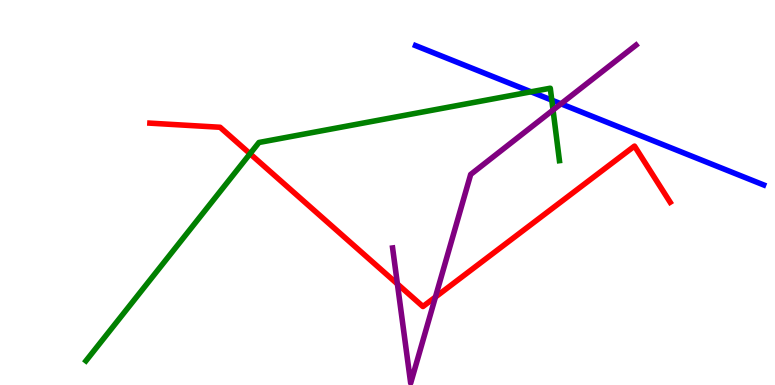[{'lines': ['blue', 'red'], 'intersections': []}, {'lines': ['green', 'red'], 'intersections': [{'x': 3.23, 'y': 6.01}]}, {'lines': ['purple', 'red'], 'intersections': [{'x': 5.13, 'y': 2.62}, {'x': 5.62, 'y': 2.28}]}, {'lines': ['blue', 'green'], 'intersections': [{'x': 6.85, 'y': 7.62}, {'x': 7.12, 'y': 7.4}]}, {'lines': ['blue', 'purple'], 'intersections': [{'x': 7.24, 'y': 7.3}]}, {'lines': ['green', 'purple'], 'intersections': [{'x': 7.14, 'y': 7.14}]}]